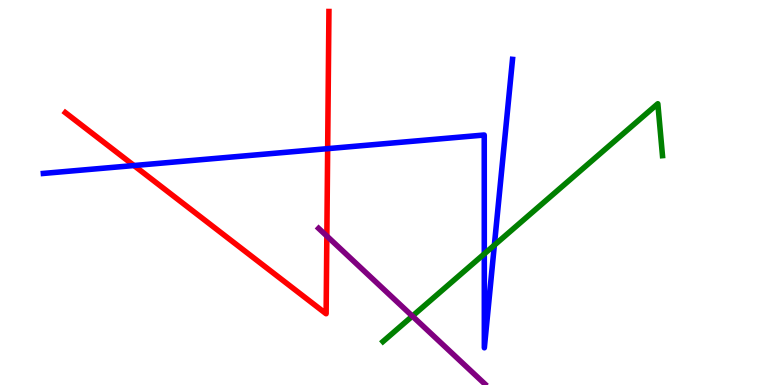[{'lines': ['blue', 'red'], 'intersections': [{'x': 1.73, 'y': 5.7}, {'x': 4.23, 'y': 6.14}]}, {'lines': ['green', 'red'], 'intersections': []}, {'lines': ['purple', 'red'], 'intersections': [{'x': 4.22, 'y': 3.87}]}, {'lines': ['blue', 'green'], 'intersections': [{'x': 6.25, 'y': 3.41}, {'x': 6.38, 'y': 3.63}]}, {'lines': ['blue', 'purple'], 'intersections': []}, {'lines': ['green', 'purple'], 'intersections': [{'x': 5.32, 'y': 1.79}]}]